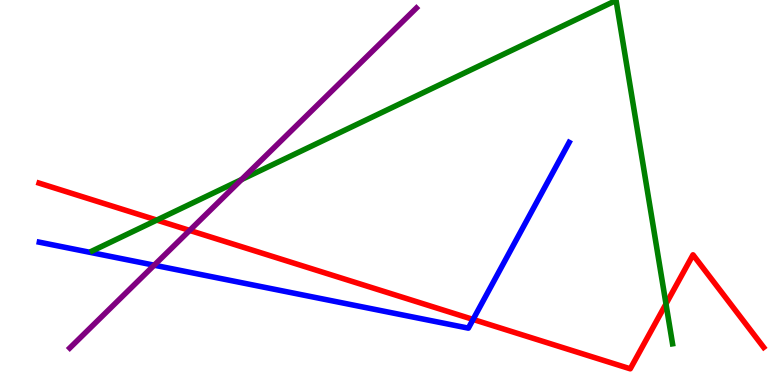[{'lines': ['blue', 'red'], 'intersections': [{'x': 6.1, 'y': 1.7}]}, {'lines': ['green', 'red'], 'intersections': [{'x': 2.02, 'y': 4.28}, {'x': 8.59, 'y': 2.11}]}, {'lines': ['purple', 'red'], 'intersections': [{'x': 2.45, 'y': 4.02}]}, {'lines': ['blue', 'green'], 'intersections': []}, {'lines': ['blue', 'purple'], 'intersections': [{'x': 1.99, 'y': 3.11}]}, {'lines': ['green', 'purple'], 'intersections': [{'x': 3.12, 'y': 5.34}]}]